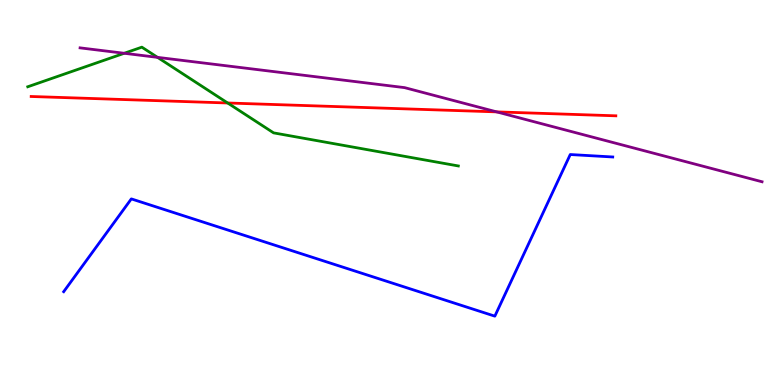[{'lines': ['blue', 'red'], 'intersections': []}, {'lines': ['green', 'red'], 'intersections': [{'x': 2.94, 'y': 7.33}]}, {'lines': ['purple', 'red'], 'intersections': [{'x': 6.41, 'y': 7.09}]}, {'lines': ['blue', 'green'], 'intersections': []}, {'lines': ['blue', 'purple'], 'intersections': []}, {'lines': ['green', 'purple'], 'intersections': [{'x': 1.6, 'y': 8.62}, {'x': 2.03, 'y': 8.51}]}]